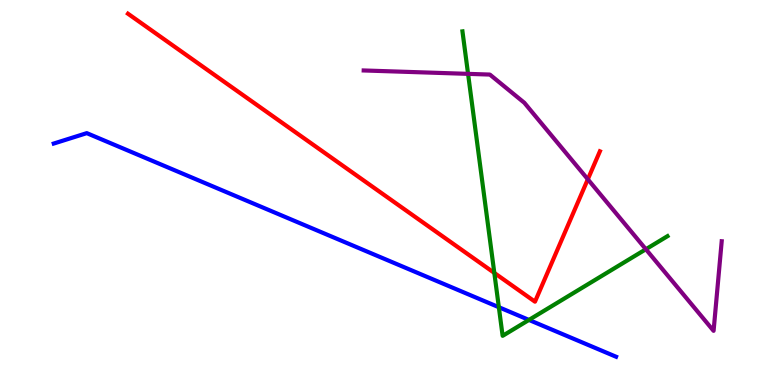[{'lines': ['blue', 'red'], 'intersections': []}, {'lines': ['green', 'red'], 'intersections': [{'x': 6.38, 'y': 2.91}]}, {'lines': ['purple', 'red'], 'intersections': [{'x': 7.58, 'y': 5.34}]}, {'lines': ['blue', 'green'], 'intersections': [{'x': 6.44, 'y': 2.02}, {'x': 6.83, 'y': 1.69}]}, {'lines': ['blue', 'purple'], 'intersections': []}, {'lines': ['green', 'purple'], 'intersections': [{'x': 6.04, 'y': 8.08}, {'x': 8.33, 'y': 3.53}]}]